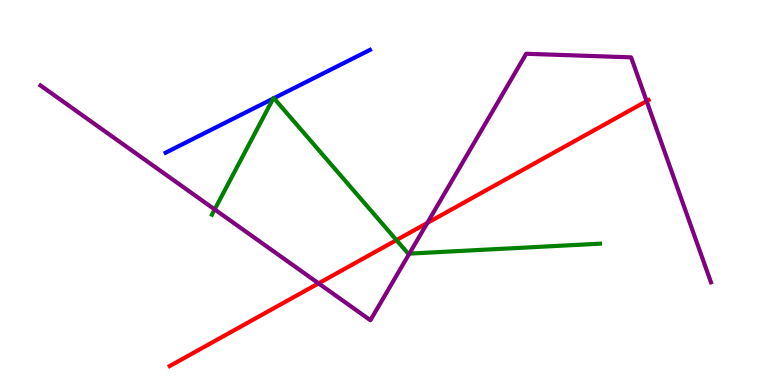[{'lines': ['blue', 'red'], 'intersections': []}, {'lines': ['green', 'red'], 'intersections': [{'x': 5.12, 'y': 3.76}]}, {'lines': ['purple', 'red'], 'intersections': [{'x': 4.11, 'y': 2.64}, {'x': 5.51, 'y': 4.21}, {'x': 8.34, 'y': 7.37}]}, {'lines': ['blue', 'green'], 'intersections': [{'x': 3.53, 'y': 7.44}, {'x': 3.53, 'y': 7.45}]}, {'lines': ['blue', 'purple'], 'intersections': []}, {'lines': ['green', 'purple'], 'intersections': [{'x': 2.77, 'y': 4.56}, {'x': 5.28, 'y': 3.41}]}]